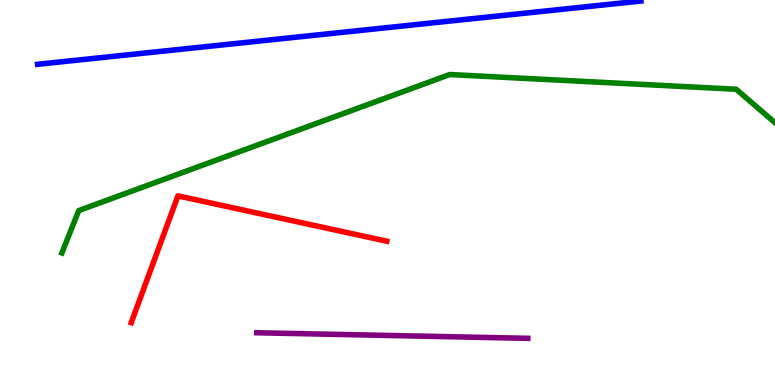[{'lines': ['blue', 'red'], 'intersections': []}, {'lines': ['green', 'red'], 'intersections': []}, {'lines': ['purple', 'red'], 'intersections': []}, {'lines': ['blue', 'green'], 'intersections': []}, {'lines': ['blue', 'purple'], 'intersections': []}, {'lines': ['green', 'purple'], 'intersections': []}]